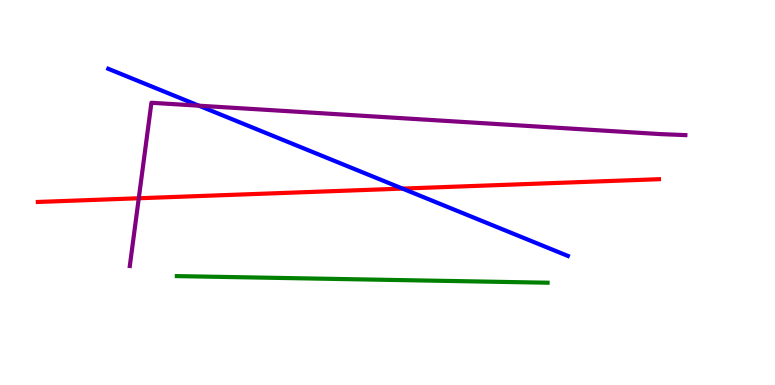[{'lines': ['blue', 'red'], 'intersections': [{'x': 5.19, 'y': 5.1}]}, {'lines': ['green', 'red'], 'intersections': []}, {'lines': ['purple', 'red'], 'intersections': [{'x': 1.79, 'y': 4.85}]}, {'lines': ['blue', 'green'], 'intersections': []}, {'lines': ['blue', 'purple'], 'intersections': [{'x': 2.57, 'y': 7.25}]}, {'lines': ['green', 'purple'], 'intersections': []}]